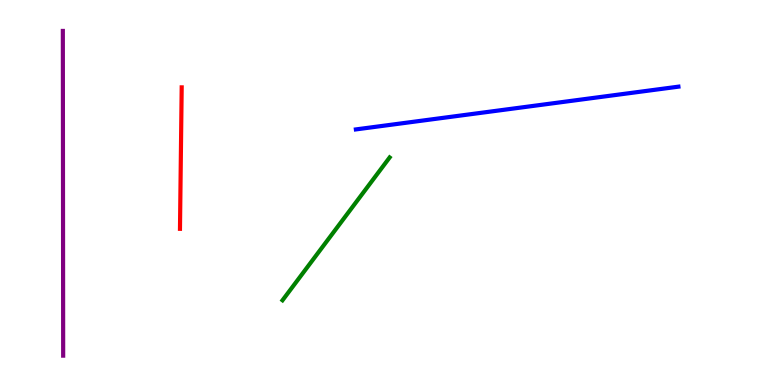[{'lines': ['blue', 'red'], 'intersections': []}, {'lines': ['green', 'red'], 'intersections': []}, {'lines': ['purple', 'red'], 'intersections': []}, {'lines': ['blue', 'green'], 'intersections': []}, {'lines': ['blue', 'purple'], 'intersections': []}, {'lines': ['green', 'purple'], 'intersections': []}]